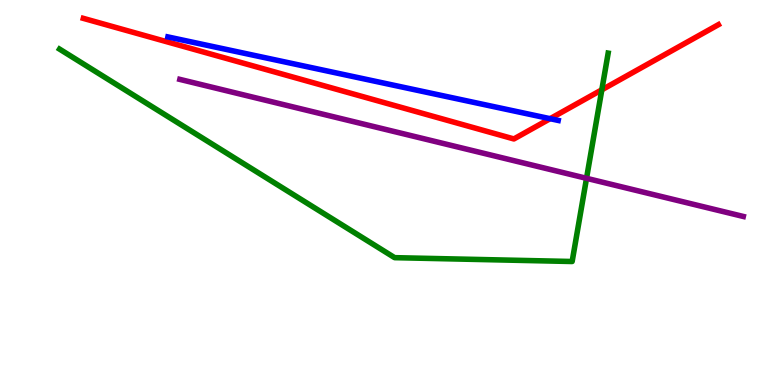[{'lines': ['blue', 'red'], 'intersections': [{'x': 7.1, 'y': 6.92}]}, {'lines': ['green', 'red'], 'intersections': [{'x': 7.77, 'y': 7.67}]}, {'lines': ['purple', 'red'], 'intersections': []}, {'lines': ['blue', 'green'], 'intersections': []}, {'lines': ['blue', 'purple'], 'intersections': []}, {'lines': ['green', 'purple'], 'intersections': [{'x': 7.57, 'y': 5.37}]}]